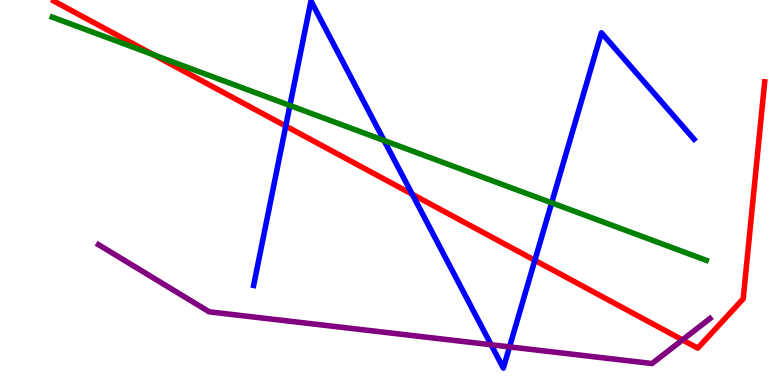[{'lines': ['blue', 'red'], 'intersections': [{'x': 3.69, 'y': 6.73}, {'x': 5.32, 'y': 4.95}, {'x': 6.9, 'y': 3.24}]}, {'lines': ['green', 'red'], 'intersections': [{'x': 1.98, 'y': 8.58}]}, {'lines': ['purple', 'red'], 'intersections': [{'x': 8.81, 'y': 1.17}]}, {'lines': ['blue', 'green'], 'intersections': [{'x': 3.74, 'y': 7.26}, {'x': 4.96, 'y': 6.35}, {'x': 7.12, 'y': 4.73}]}, {'lines': ['blue', 'purple'], 'intersections': [{'x': 6.34, 'y': 1.05}, {'x': 6.57, 'y': 0.99}]}, {'lines': ['green', 'purple'], 'intersections': []}]